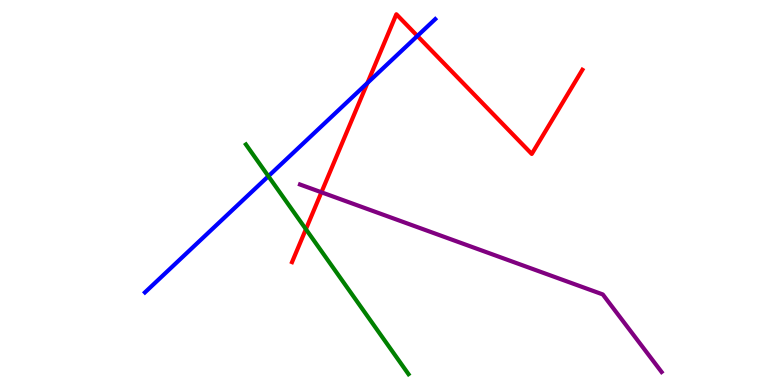[{'lines': ['blue', 'red'], 'intersections': [{'x': 4.74, 'y': 7.84}, {'x': 5.39, 'y': 9.07}]}, {'lines': ['green', 'red'], 'intersections': [{'x': 3.95, 'y': 4.05}]}, {'lines': ['purple', 'red'], 'intersections': [{'x': 4.15, 'y': 5.01}]}, {'lines': ['blue', 'green'], 'intersections': [{'x': 3.46, 'y': 5.42}]}, {'lines': ['blue', 'purple'], 'intersections': []}, {'lines': ['green', 'purple'], 'intersections': []}]